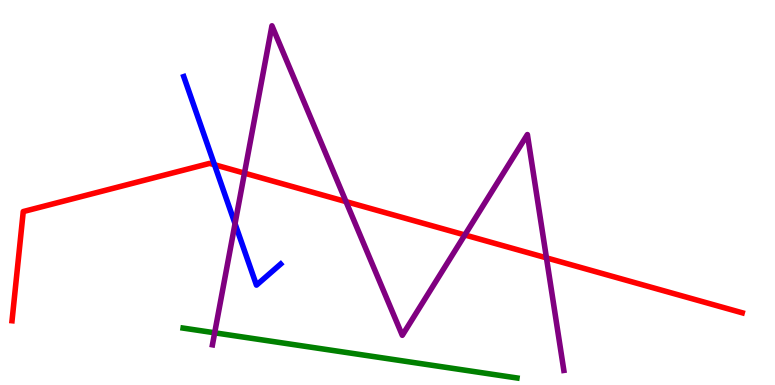[{'lines': ['blue', 'red'], 'intersections': [{'x': 2.77, 'y': 5.72}]}, {'lines': ['green', 'red'], 'intersections': []}, {'lines': ['purple', 'red'], 'intersections': [{'x': 3.15, 'y': 5.5}, {'x': 4.46, 'y': 4.76}, {'x': 6.0, 'y': 3.9}, {'x': 7.05, 'y': 3.3}]}, {'lines': ['blue', 'green'], 'intersections': []}, {'lines': ['blue', 'purple'], 'intersections': [{'x': 3.03, 'y': 4.19}]}, {'lines': ['green', 'purple'], 'intersections': [{'x': 2.77, 'y': 1.36}]}]